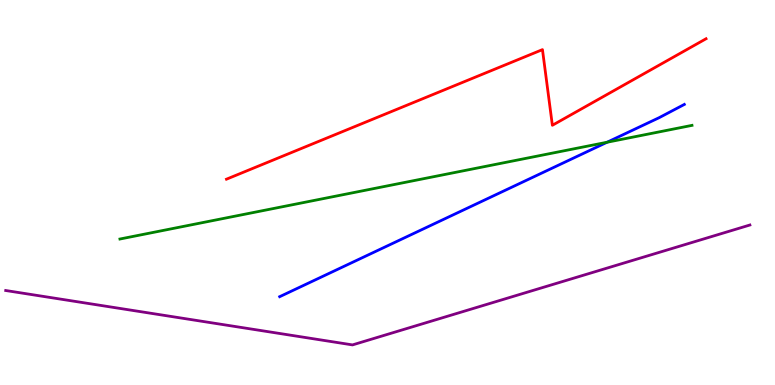[{'lines': ['blue', 'red'], 'intersections': []}, {'lines': ['green', 'red'], 'intersections': []}, {'lines': ['purple', 'red'], 'intersections': []}, {'lines': ['blue', 'green'], 'intersections': [{'x': 7.83, 'y': 6.31}]}, {'lines': ['blue', 'purple'], 'intersections': []}, {'lines': ['green', 'purple'], 'intersections': []}]